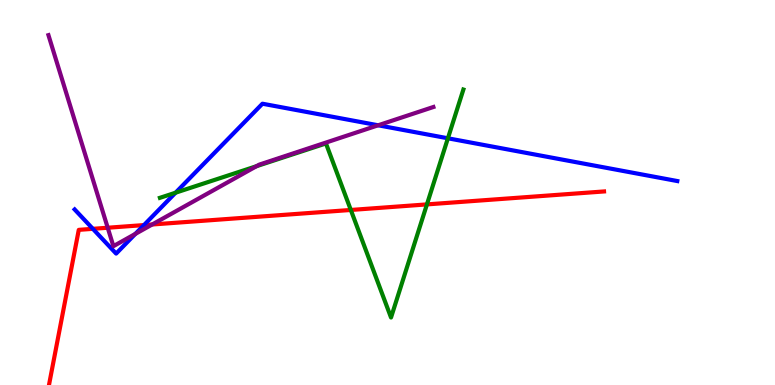[{'lines': ['blue', 'red'], 'intersections': [{'x': 1.2, 'y': 4.06}, {'x': 1.86, 'y': 4.15}]}, {'lines': ['green', 'red'], 'intersections': [{'x': 4.53, 'y': 4.55}, {'x': 5.51, 'y': 4.69}]}, {'lines': ['purple', 'red'], 'intersections': [{'x': 1.39, 'y': 4.08}, {'x': 1.96, 'y': 4.17}]}, {'lines': ['blue', 'green'], 'intersections': [{'x': 2.27, 'y': 4.99}, {'x': 5.78, 'y': 6.41}]}, {'lines': ['blue', 'purple'], 'intersections': [{'x': 1.75, 'y': 3.92}, {'x': 4.88, 'y': 6.75}]}, {'lines': ['green', 'purple'], 'intersections': [{'x': 3.31, 'y': 5.68}]}]